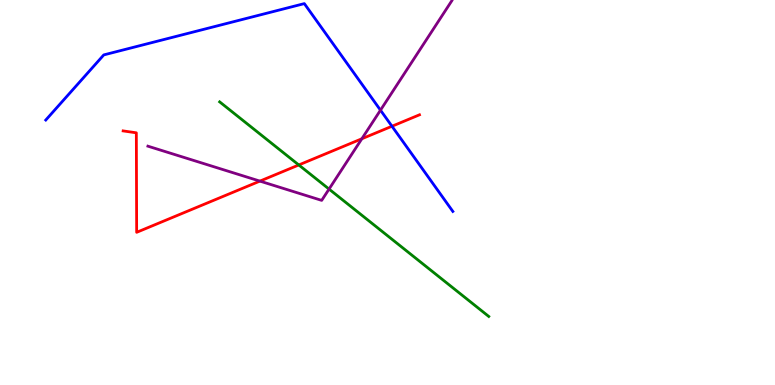[{'lines': ['blue', 'red'], 'intersections': [{'x': 5.06, 'y': 6.72}]}, {'lines': ['green', 'red'], 'intersections': [{'x': 3.86, 'y': 5.72}]}, {'lines': ['purple', 'red'], 'intersections': [{'x': 3.35, 'y': 5.3}, {'x': 4.67, 'y': 6.4}]}, {'lines': ['blue', 'green'], 'intersections': []}, {'lines': ['blue', 'purple'], 'intersections': [{'x': 4.91, 'y': 7.14}]}, {'lines': ['green', 'purple'], 'intersections': [{'x': 4.25, 'y': 5.09}]}]